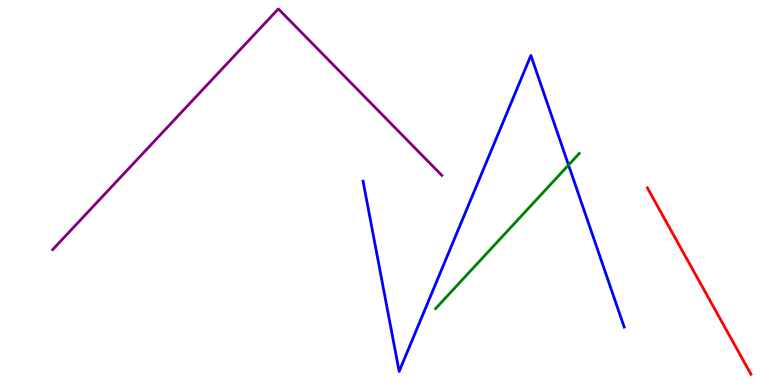[{'lines': ['blue', 'red'], 'intersections': []}, {'lines': ['green', 'red'], 'intersections': []}, {'lines': ['purple', 'red'], 'intersections': []}, {'lines': ['blue', 'green'], 'intersections': [{'x': 7.34, 'y': 5.71}]}, {'lines': ['blue', 'purple'], 'intersections': []}, {'lines': ['green', 'purple'], 'intersections': []}]